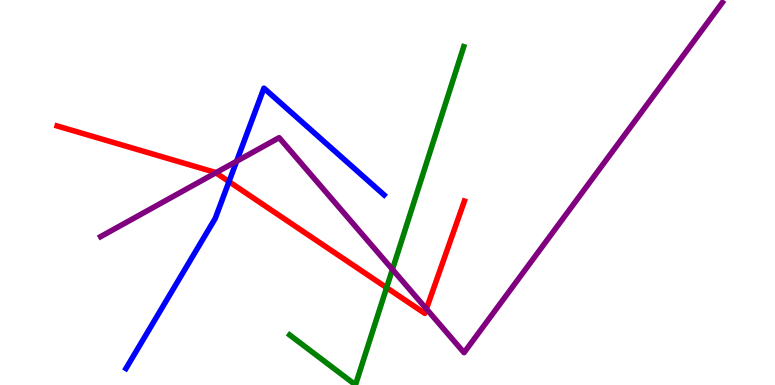[{'lines': ['blue', 'red'], 'intersections': [{'x': 2.95, 'y': 5.28}]}, {'lines': ['green', 'red'], 'intersections': [{'x': 4.99, 'y': 2.53}]}, {'lines': ['purple', 'red'], 'intersections': [{'x': 2.78, 'y': 5.51}, {'x': 5.5, 'y': 1.98}]}, {'lines': ['blue', 'green'], 'intersections': []}, {'lines': ['blue', 'purple'], 'intersections': [{'x': 3.05, 'y': 5.81}]}, {'lines': ['green', 'purple'], 'intersections': [{'x': 5.06, 'y': 3.0}]}]